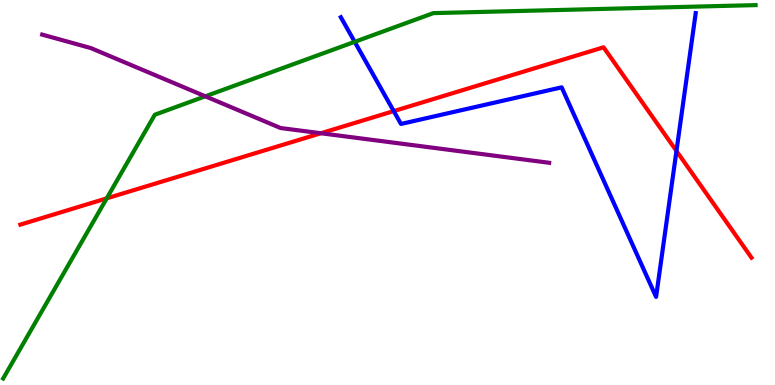[{'lines': ['blue', 'red'], 'intersections': [{'x': 5.08, 'y': 7.11}, {'x': 8.73, 'y': 6.08}]}, {'lines': ['green', 'red'], 'intersections': [{'x': 1.38, 'y': 4.85}]}, {'lines': ['purple', 'red'], 'intersections': [{'x': 4.14, 'y': 6.54}]}, {'lines': ['blue', 'green'], 'intersections': [{'x': 4.58, 'y': 8.91}]}, {'lines': ['blue', 'purple'], 'intersections': []}, {'lines': ['green', 'purple'], 'intersections': [{'x': 2.65, 'y': 7.5}]}]